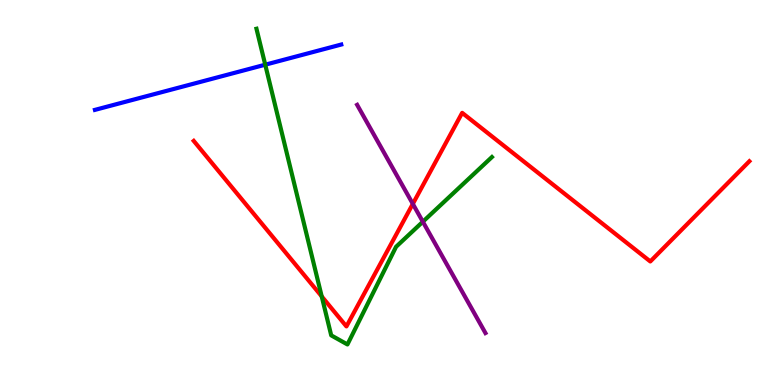[{'lines': ['blue', 'red'], 'intersections': []}, {'lines': ['green', 'red'], 'intersections': [{'x': 4.15, 'y': 2.3}]}, {'lines': ['purple', 'red'], 'intersections': [{'x': 5.33, 'y': 4.7}]}, {'lines': ['blue', 'green'], 'intersections': [{'x': 3.42, 'y': 8.32}]}, {'lines': ['blue', 'purple'], 'intersections': []}, {'lines': ['green', 'purple'], 'intersections': [{'x': 5.46, 'y': 4.24}]}]